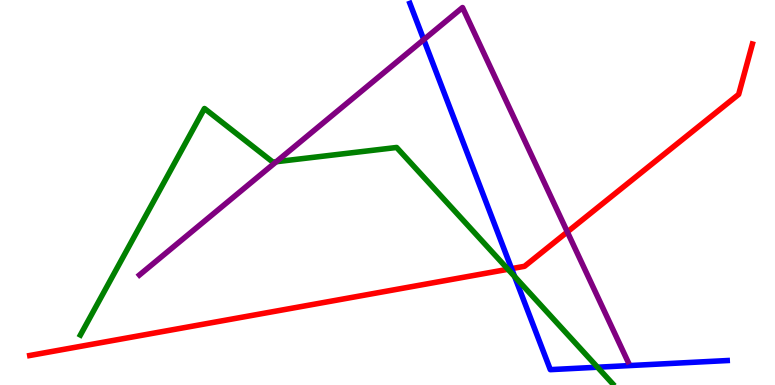[{'lines': ['blue', 'red'], 'intersections': [{'x': 6.6, 'y': 3.02}]}, {'lines': ['green', 'red'], 'intersections': [{'x': 6.55, 'y': 3.01}]}, {'lines': ['purple', 'red'], 'intersections': [{'x': 7.32, 'y': 3.98}]}, {'lines': ['blue', 'green'], 'intersections': [{'x': 6.64, 'y': 2.82}, {'x': 7.71, 'y': 0.462}]}, {'lines': ['blue', 'purple'], 'intersections': [{'x': 5.47, 'y': 8.97}]}, {'lines': ['green', 'purple'], 'intersections': [{'x': 3.56, 'y': 5.8}]}]